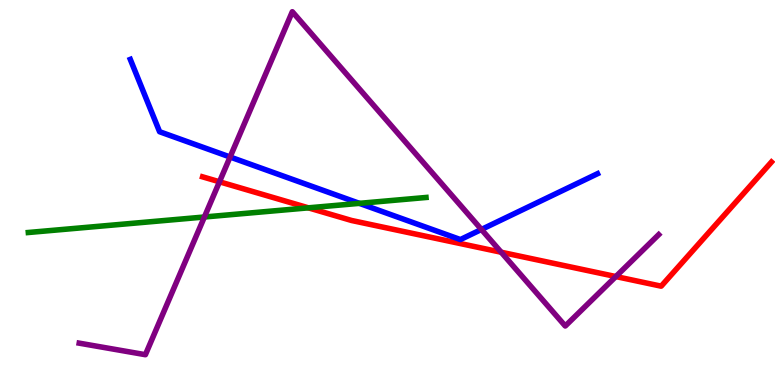[{'lines': ['blue', 'red'], 'intersections': []}, {'lines': ['green', 'red'], 'intersections': [{'x': 3.98, 'y': 4.6}]}, {'lines': ['purple', 'red'], 'intersections': [{'x': 2.83, 'y': 5.28}, {'x': 6.47, 'y': 3.45}, {'x': 7.95, 'y': 2.82}]}, {'lines': ['blue', 'green'], 'intersections': [{'x': 4.64, 'y': 4.72}]}, {'lines': ['blue', 'purple'], 'intersections': [{'x': 2.97, 'y': 5.92}, {'x': 6.21, 'y': 4.04}]}, {'lines': ['green', 'purple'], 'intersections': [{'x': 2.64, 'y': 4.36}]}]